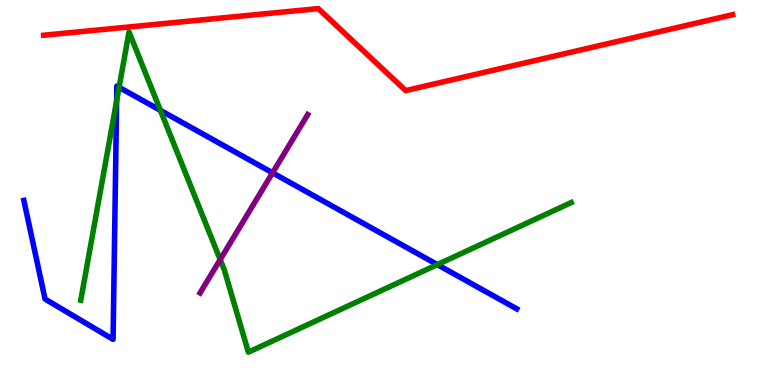[{'lines': ['blue', 'red'], 'intersections': []}, {'lines': ['green', 'red'], 'intersections': []}, {'lines': ['purple', 'red'], 'intersections': []}, {'lines': ['blue', 'green'], 'intersections': [{'x': 1.5, 'y': 7.38}, {'x': 1.54, 'y': 7.73}, {'x': 2.07, 'y': 7.13}, {'x': 5.64, 'y': 3.13}]}, {'lines': ['blue', 'purple'], 'intersections': [{'x': 3.52, 'y': 5.51}]}, {'lines': ['green', 'purple'], 'intersections': [{'x': 2.84, 'y': 3.26}]}]